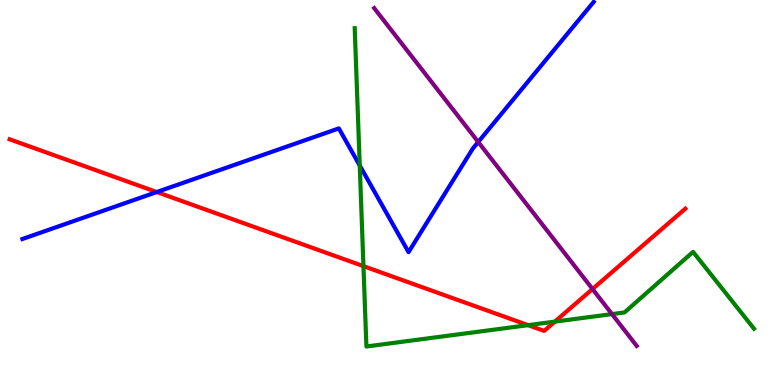[{'lines': ['blue', 'red'], 'intersections': [{'x': 2.02, 'y': 5.01}]}, {'lines': ['green', 'red'], 'intersections': [{'x': 4.69, 'y': 3.09}, {'x': 6.81, 'y': 1.55}, {'x': 7.16, 'y': 1.65}]}, {'lines': ['purple', 'red'], 'intersections': [{'x': 7.65, 'y': 2.49}]}, {'lines': ['blue', 'green'], 'intersections': [{'x': 4.64, 'y': 5.7}]}, {'lines': ['blue', 'purple'], 'intersections': [{'x': 6.17, 'y': 6.31}]}, {'lines': ['green', 'purple'], 'intersections': [{'x': 7.9, 'y': 1.84}]}]